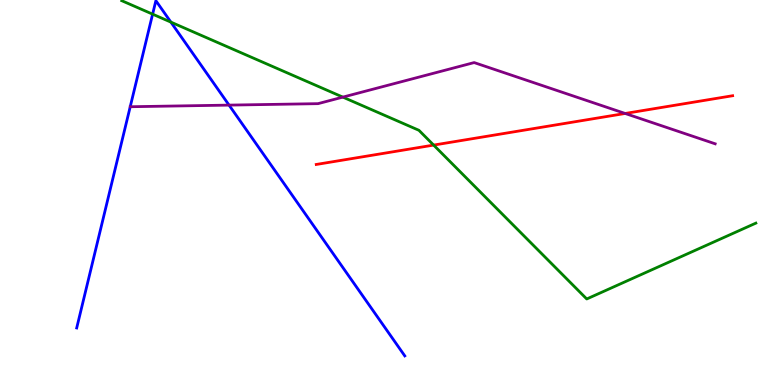[{'lines': ['blue', 'red'], 'intersections': []}, {'lines': ['green', 'red'], 'intersections': [{'x': 5.6, 'y': 6.23}]}, {'lines': ['purple', 'red'], 'intersections': [{'x': 8.07, 'y': 7.05}]}, {'lines': ['blue', 'green'], 'intersections': [{'x': 1.97, 'y': 9.63}, {'x': 2.21, 'y': 9.43}]}, {'lines': ['blue', 'purple'], 'intersections': [{'x': 2.96, 'y': 7.27}]}, {'lines': ['green', 'purple'], 'intersections': [{'x': 4.42, 'y': 7.48}]}]